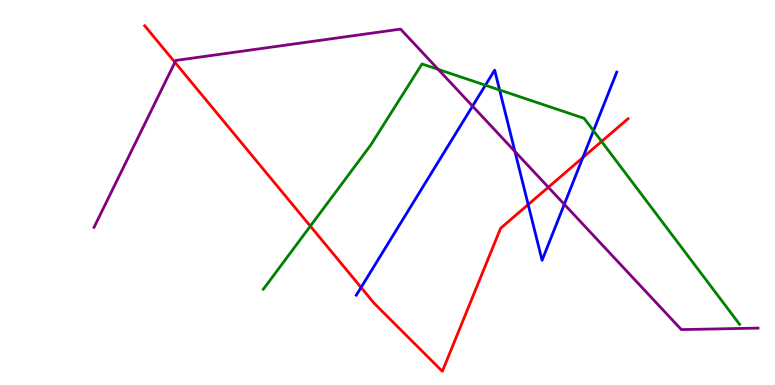[{'lines': ['blue', 'red'], 'intersections': [{'x': 4.66, 'y': 2.53}, {'x': 6.82, 'y': 4.69}, {'x': 7.52, 'y': 5.91}]}, {'lines': ['green', 'red'], 'intersections': [{'x': 4.0, 'y': 4.13}, {'x': 7.76, 'y': 6.33}]}, {'lines': ['purple', 'red'], 'intersections': [{'x': 2.26, 'y': 8.38}, {'x': 7.08, 'y': 5.14}]}, {'lines': ['blue', 'green'], 'intersections': [{'x': 6.26, 'y': 7.79}, {'x': 6.45, 'y': 7.66}, {'x': 7.66, 'y': 6.6}]}, {'lines': ['blue', 'purple'], 'intersections': [{'x': 6.1, 'y': 7.24}, {'x': 6.64, 'y': 6.06}, {'x': 7.28, 'y': 4.69}]}, {'lines': ['green', 'purple'], 'intersections': [{'x': 5.65, 'y': 8.2}]}]